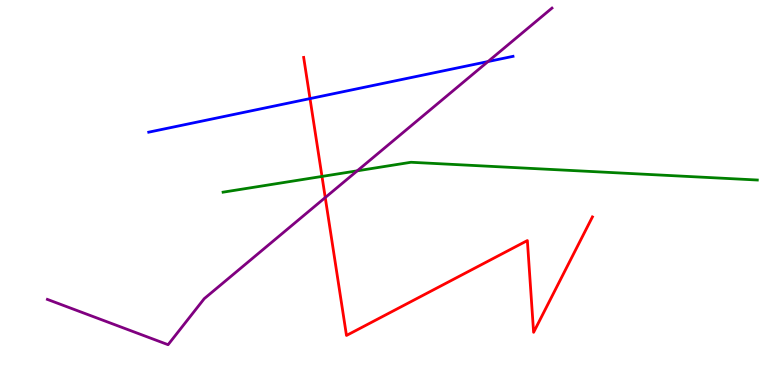[{'lines': ['blue', 'red'], 'intersections': [{'x': 4.0, 'y': 7.44}]}, {'lines': ['green', 'red'], 'intersections': [{'x': 4.15, 'y': 5.42}]}, {'lines': ['purple', 'red'], 'intersections': [{'x': 4.2, 'y': 4.87}]}, {'lines': ['blue', 'green'], 'intersections': []}, {'lines': ['blue', 'purple'], 'intersections': [{'x': 6.3, 'y': 8.4}]}, {'lines': ['green', 'purple'], 'intersections': [{'x': 4.61, 'y': 5.56}]}]